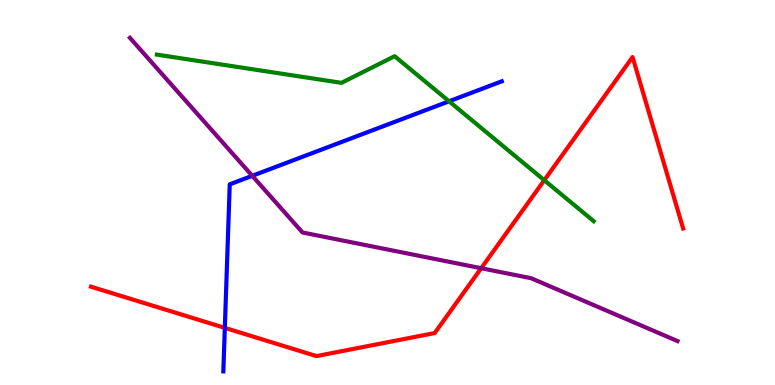[{'lines': ['blue', 'red'], 'intersections': [{'x': 2.9, 'y': 1.48}]}, {'lines': ['green', 'red'], 'intersections': [{'x': 7.02, 'y': 5.32}]}, {'lines': ['purple', 'red'], 'intersections': [{'x': 6.21, 'y': 3.03}]}, {'lines': ['blue', 'green'], 'intersections': [{'x': 5.79, 'y': 7.37}]}, {'lines': ['blue', 'purple'], 'intersections': [{'x': 3.25, 'y': 5.43}]}, {'lines': ['green', 'purple'], 'intersections': []}]